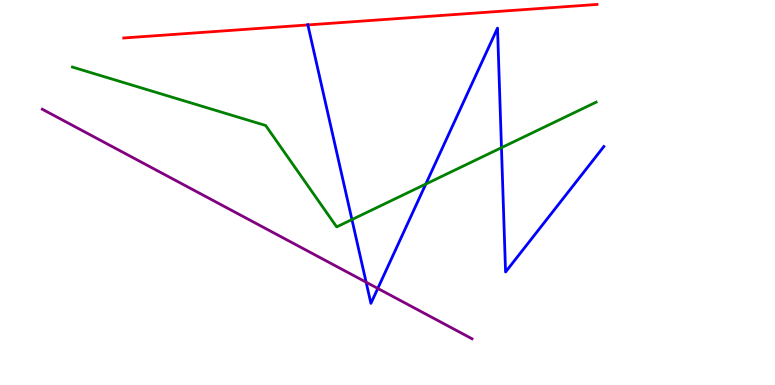[{'lines': ['blue', 'red'], 'intersections': [{'x': 3.97, 'y': 9.35}]}, {'lines': ['green', 'red'], 'intersections': []}, {'lines': ['purple', 'red'], 'intersections': []}, {'lines': ['blue', 'green'], 'intersections': [{'x': 4.54, 'y': 4.3}, {'x': 5.49, 'y': 5.22}, {'x': 6.47, 'y': 6.16}]}, {'lines': ['blue', 'purple'], 'intersections': [{'x': 4.72, 'y': 2.67}, {'x': 4.87, 'y': 2.51}]}, {'lines': ['green', 'purple'], 'intersections': []}]